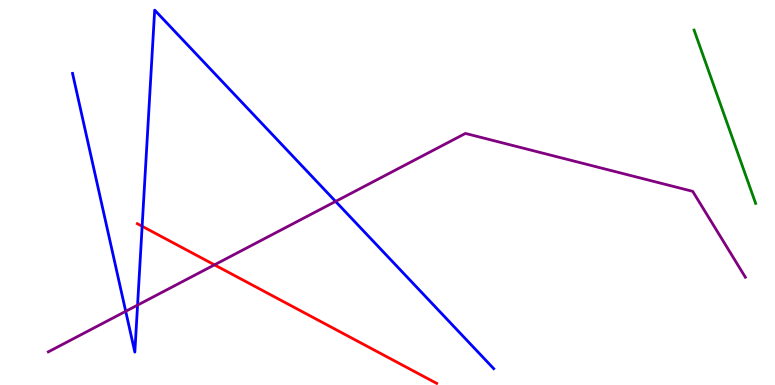[{'lines': ['blue', 'red'], 'intersections': [{'x': 1.83, 'y': 4.12}]}, {'lines': ['green', 'red'], 'intersections': []}, {'lines': ['purple', 'red'], 'intersections': [{'x': 2.77, 'y': 3.12}]}, {'lines': ['blue', 'green'], 'intersections': []}, {'lines': ['blue', 'purple'], 'intersections': [{'x': 1.62, 'y': 1.91}, {'x': 1.78, 'y': 2.07}, {'x': 4.33, 'y': 4.77}]}, {'lines': ['green', 'purple'], 'intersections': []}]